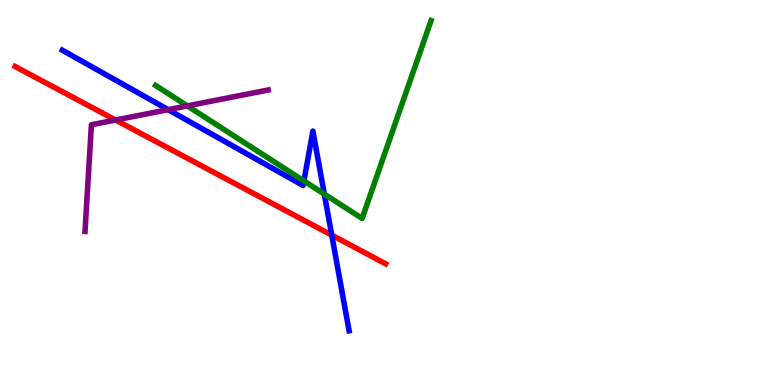[{'lines': ['blue', 'red'], 'intersections': [{'x': 4.28, 'y': 3.89}]}, {'lines': ['green', 'red'], 'intersections': []}, {'lines': ['purple', 'red'], 'intersections': [{'x': 1.49, 'y': 6.88}]}, {'lines': ['blue', 'green'], 'intersections': [{'x': 3.92, 'y': 5.3}, {'x': 4.18, 'y': 4.96}]}, {'lines': ['blue', 'purple'], 'intersections': [{'x': 2.17, 'y': 7.15}]}, {'lines': ['green', 'purple'], 'intersections': [{'x': 2.42, 'y': 7.25}]}]